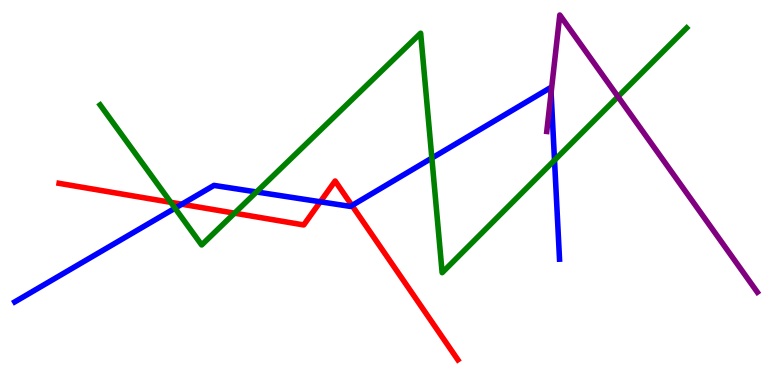[{'lines': ['blue', 'red'], 'intersections': [{'x': 2.35, 'y': 4.7}, {'x': 4.13, 'y': 4.76}, {'x': 4.54, 'y': 4.66}]}, {'lines': ['green', 'red'], 'intersections': [{'x': 2.2, 'y': 4.74}, {'x': 3.03, 'y': 4.46}]}, {'lines': ['purple', 'red'], 'intersections': []}, {'lines': ['blue', 'green'], 'intersections': [{'x': 2.26, 'y': 4.59}, {'x': 3.31, 'y': 5.01}, {'x': 5.57, 'y': 5.89}, {'x': 7.15, 'y': 5.84}]}, {'lines': ['blue', 'purple'], 'intersections': [{'x': 7.11, 'y': 7.59}]}, {'lines': ['green', 'purple'], 'intersections': [{'x': 7.97, 'y': 7.49}]}]